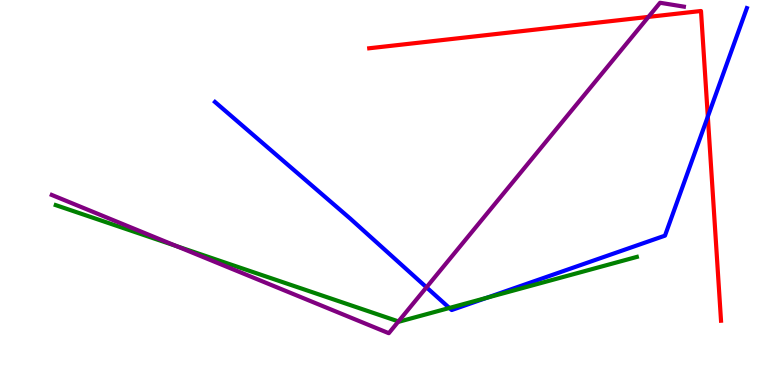[{'lines': ['blue', 'red'], 'intersections': [{'x': 9.13, 'y': 6.97}]}, {'lines': ['green', 'red'], 'intersections': []}, {'lines': ['purple', 'red'], 'intersections': [{'x': 8.37, 'y': 9.56}]}, {'lines': ['blue', 'green'], 'intersections': [{'x': 5.8, 'y': 2.0}, {'x': 6.28, 'y': 2.27}]}, {'lines': ['blue', 'purple'], 'intersections': [{'x': 5.5, 'y': 2.54}]}, {'lines': ['green', 'purple'], 'intersections': [{'x': 2.27, 'y': 3.61}, {'x': 5.14, 'y': 1.65}]}]